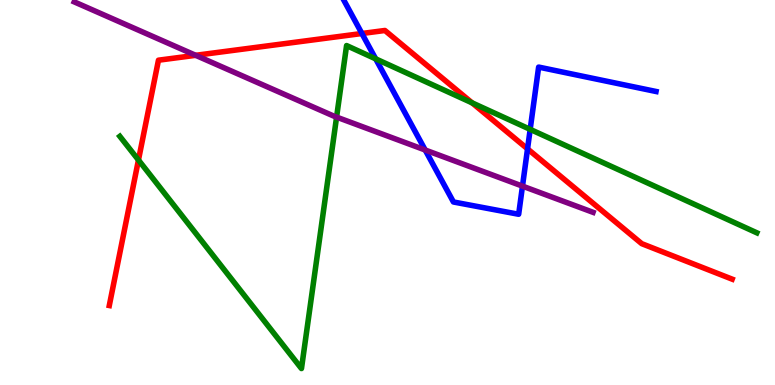[{'lines': ['blue', 'red'], 'intersections': [{'x': 4.67, 'y': 9.13}, {'x': 6.81, 'y': 6.13}]}, {'lines': ['green', 'red'], 'intersections': [{'x': 1.79, 'y': 5.84}, {'x': 6.09, 'y': 7.33}]}, {'lines': ['purple', 'red'], 'intersections': [{'x': 2.52, 'y': 8.56}]}, {'lines': ['blue', 'green'], 'intersections': [{'x': 4.85, 'y': 8.47}, {'x': 6.84, 'y': 6.64}]}, {'lines': ['blue', 'purple'], 'intersections': [{'x': 5.49, 'y': 6.1}, {'x': 6.74, 'y': 5.17}]}, {'lines': ['green', 'purple'], 'intersections': [{'x': 4.34, 'y': 6.96}]}]